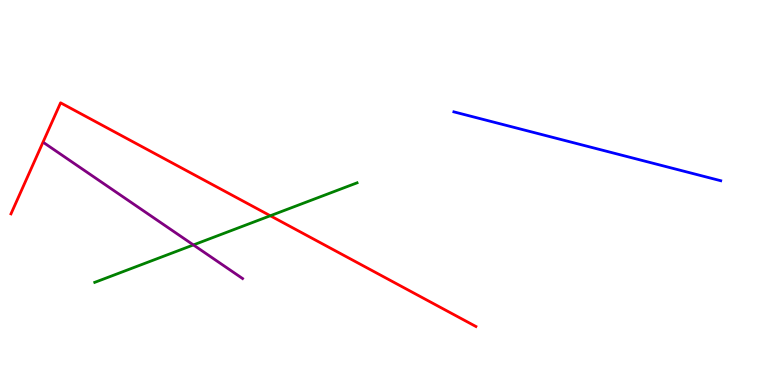[{'lines': ['blue', 'red'], 'intersections': []}, {'lines': ['green', 'red'], 'intersections': [{'x': 3.49, 'y': 4.4}]}, {'lines': ['purple', 'red'], 'intersections': []}, {'lines': ['blue', 'green'], 'intersections': []}, {'lines': ['blue', 'purple'], 'intersections': []}, {'lines': ['green', 'purple'], 'intersections': [{'x': 2.5, 'y': 3.64}]}]